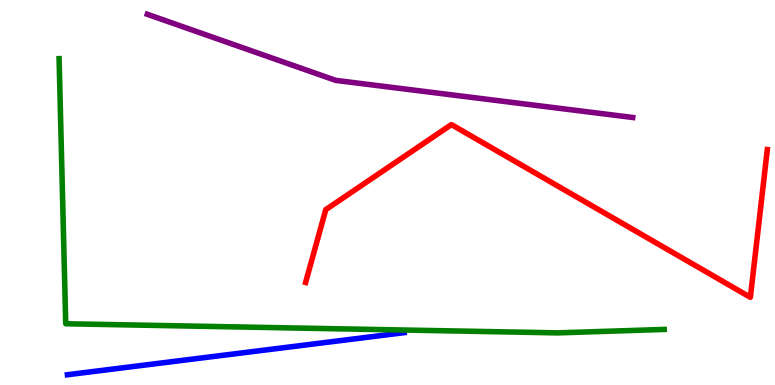[{'lines': ['blue', 'red'], 'intersections': []}, {'lines': ['green', 'red'], 'intersections': []}, {'lines': ['purple', 'red'], 'intersections': []}, {'lines': ['blue', 'green'], 'intersections': []}, {'lines': ['blue', 'purple'], 'intersections': []}, {'lines': ['green', 'purple'], 'intersections': []}]